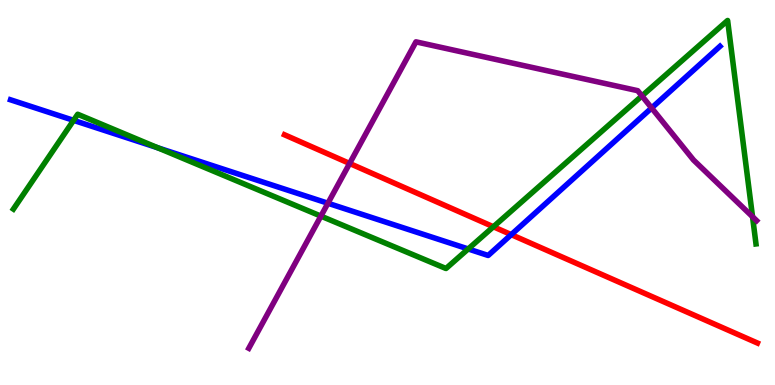[{'lines': ['blue', 'red'], 'intersections': [{'x': 6.6, 'y': 3.91}]}, {'lines': ['green', 'red'], 'intersections': [{'x': 6.37, 'y': 4.11}]}, {'lines': ['purple', 'red'], 'intersections': [{'x': 4.51, 'y': 5.75}]}, {'lines': ['blue', 'green'], 'intersections': [{'x': 0.949, 'y': 6.87}, {'x': 2.04, 'y': 6.16}, {'x': 6.04, 'y': 3.53}]}, {'lines': ['blue', 'purple'], 'intersections': [{'x': 4.23, 'y': 4.72}, {'x': 8.41, 'y': 7.2}]}, {'lines': ['green', 'purple'], 'intersections': [{'x': 4.14, 'y': 4.39}, {'x': 8.28, 'y': 7.51}, {'x': 9.71, 'y': 4.37}]}]